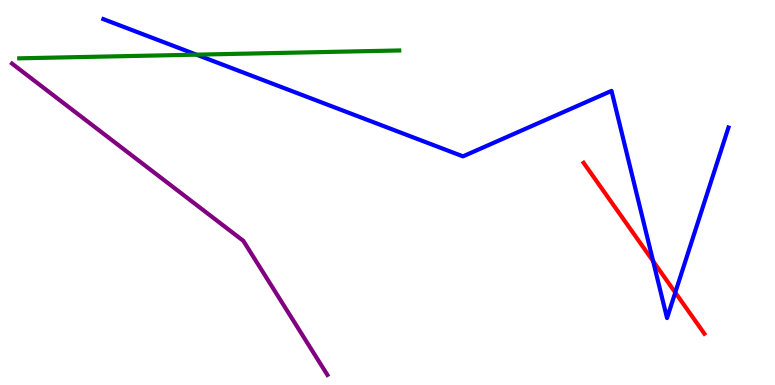[{'lines': ['blue', 'red'], 'intersections': [{'x': 8.43, 'y': 3.22}, {'x': 8.71, 'y': 2.4}]}, {'lines': ['green', 'red'], 'intersections': []}, {'lines': ['purple', 'red'], 'intersections': []}, {'lines': ['blue', 'green'], 'intersections': [{'x': 2.54, 'y': 8.58}]}, {'lines': ['blue', 'purple'], 'intersections': []}, {'lines': ['green', 'purple'], 'intersections': []}]